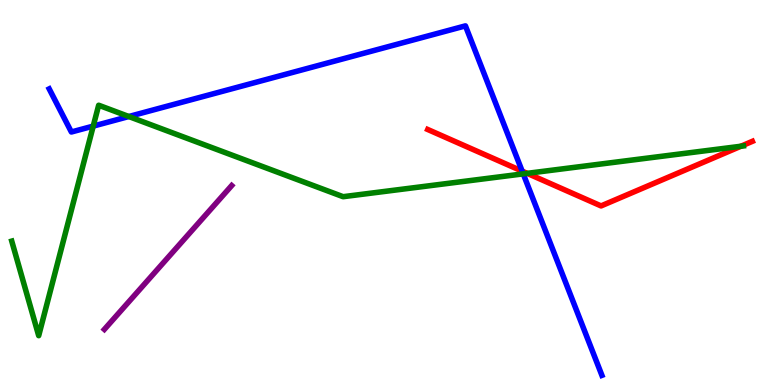[{'lines': ['blue', 'red'], 'intersections': [{'x': 6.74, 'y': 5.55}]}, {'lines': ['green', 'red'], 'intersections': [{'x': 6.8, 'y': 5.5}, {'x': 9.56, 'y': 6.2}]}, {'lines': ['purple', 'red'], 'intersections': []}, {'lines': ['blue', 'green'], 'intersections': [{'x': 1.2, 'y': 6.72}, {'x': 1.66, 'y': 6.97}, {'x': 6.75, 'y': 5.48}]}, {'lines': ['blue', 'purple'], 'intersections': []}, {'lines': ['green', 'purple'], 'intersections': []}]